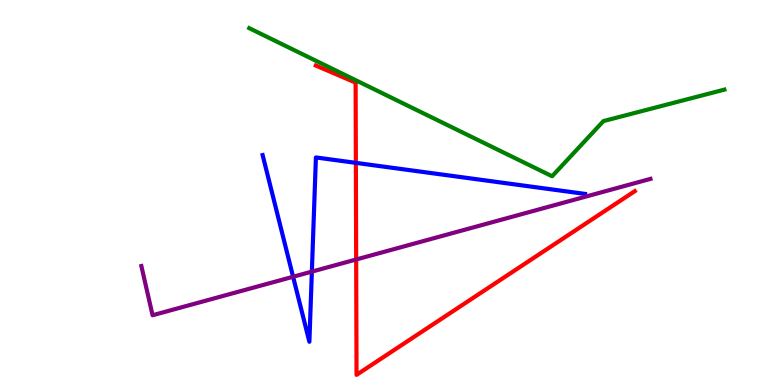[{'lines': ['blue', 'red'], 'intersections': [{'x': 4.59, 'y': 5.77}]}, {'lines': ['green', 'red'], 'intersections': []}, {'lines': ['purple', 'red'], 'intersections': [{'x': 4.6, 'y': 3.26}]}, {'lines': ['blue', 'green'], 'intersections': []}, {'lines': ['blue', 'purple'], 'intersections': [{'x': 3.78, 'y': 2.81}, {'x': 4.02, 'y': 2.94}]}, {'lines': ['green', 'purple'], 'intersections': []}]